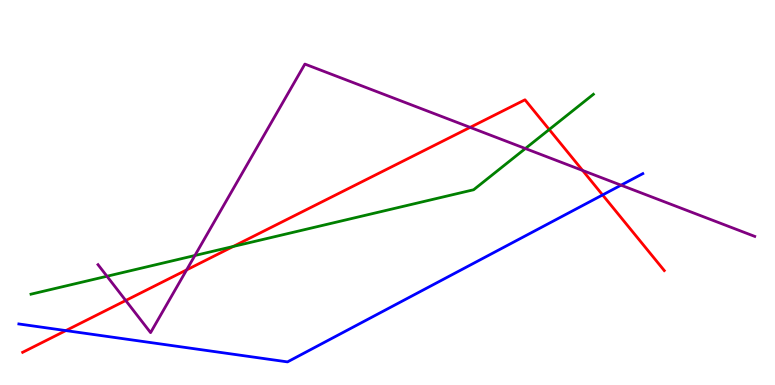[{'lines': ['blue', 'red'], 'intersections': [{'x': 0.85, 'y': 1.41}, {'x': 7.78, 'y': 4.94}]}, {'lines': ['green', 'red'], 'intersections': [{'x': 3.01, 'y': 3.6}, {'x': 7.09, 'y': 6.64}]}, {'lines': ['purple', 'red'], 'intersections': [{'x': 1.62, 'y': 2.19}, {'x': 2.41, 'y': 2.99}, {'x': 6.07, 'y': 6.69}, {'x': 7.52, 'y': 5.57}]}, {'lines': ['blue', 'green'], 'intersections': []}, {'lines': ['blue', 'purple'], 'intersections': [{'x': 8.01, 'y': 5.19}]}, {'lines': ['green', 'purple'], 'intersections': [{'x': 1.38, 'y': 2.82}, {'x': 2.51, 'y': 3.36}, {'x': 6.78, 'y': 6.14}]}]